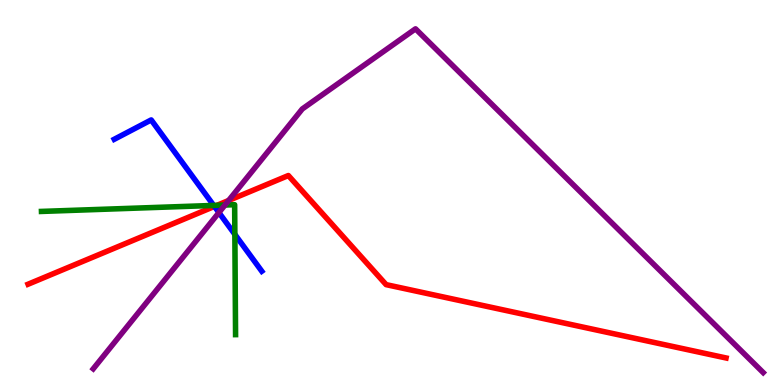[{'lines': ['blue', 'red'], 'intersections': [{'x': 2.77, 'y': 4.64}]}, {'lines': ['green', 'red'], 'intersections': [{'x': 2.8, 'y': 4.67}]}, {'lines': ['purple', 'red'], 'intersections': [{'x': 2.95, 'y': 4.79}]}, {'lines': ['blue', 'green'], 'intersections': [{'x': 2.76, 'y': 4.66}, {'x': 3.03, 'y': 3.91}]}, {'lines': ['blue', 'purple'], 'intersections': [{'x': 2.82, 'y': 4.48}]}, {'lines': ['green', 'purple'], 'intersections': [{'x': 2.9, 'y': 4.67}]}]